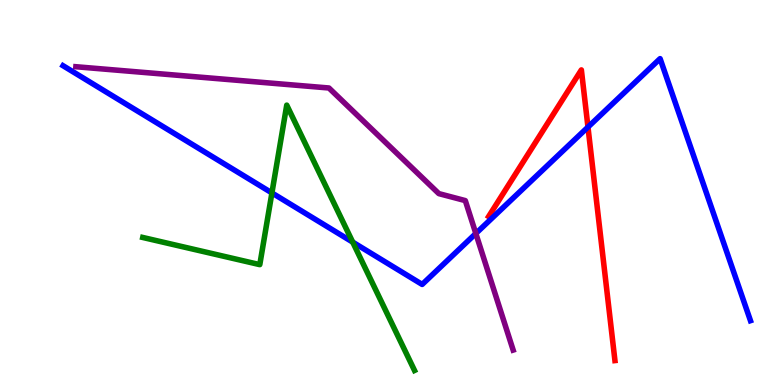[{'lines': ['blue', 'red'], 'intersections': [{'x': 7.59, 'y': 6.7}]}, {'lines': ['green', 'red'], 'intersections': []}, {'lines': ['purple', 'red'], 'intersections': []}, {'lines': ['blue', 'green'], 'intersections': [{'x': 3.51, 'y': 4.99}, {'x': 4.55, 'y': 3.71}]}, {'lines': ['blue', 'purple'], 'intersections': [{'x': 6.14, 'y': 3.94}]}, {'lines': ['green', 'purple'], 'intersections': []}]